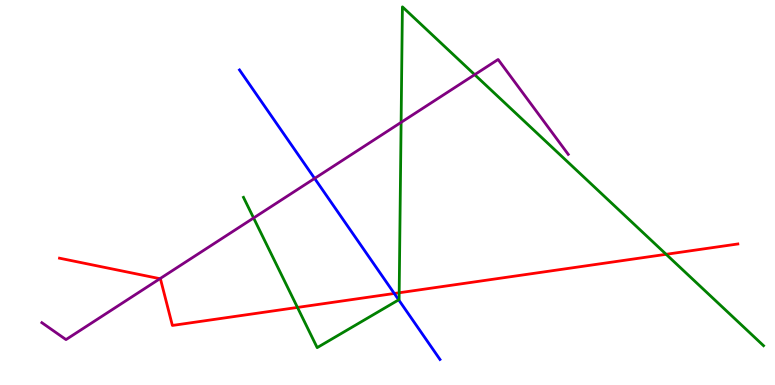[{'lines': ['blue', 'red'], 'intersections': [{'x': 5.09, 'y': 2.38}]}, {'lines': ['green', 'red'], 'intersections': [{'x': 3.84, 'y': 2.01}, {'x': 5.15, 'y': 2.4}, {'x': 8.6, 'y': 3.39}]}, {'lines': ['purple', 'red'], 'intersections': [{'x': 2.06, 'y': 2.76}]}, {'lines': ['blue', 'green'], 'intersections': [{'x': 5.14, 'y': 2.21}]}, {'lines': ['blue', 'purple'], 'intersections': [{'x': 4.06, 'y': 5.37}]}, {'lines': ['green', 'purple'], 'intersections': [{'x': 3.27, 'y': 4.34}, {'x': 5.18, 'y': 6.82}, {'x': 6.12, 'y': 8.06}]}]